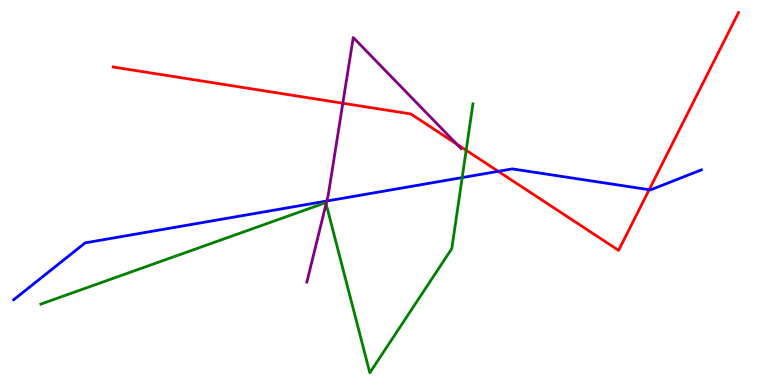[{'lines': ['blue', 'red'], 'intersections': [{'x': 6.43, 'y': 5.55}, {'x': 8.38, 'y': 5.07}]}, {'lines': ['green', 'red'], 'intersections': [{'x': 6.02, 'y': 6.1}]}, {'lines': ['purple', 'red'], 'intersections': [{'x': 4.42, 'y': 7.32}, {'x': 5.89, 'y': 6.26}]}, {'lines': ['blue', 'green'], 'intersections': [{'x': 5.96, 'y': 5.39}]}, {'lines': ['blue', 'purple'], 'intersections': [{'x': 4.22, 'y': 4.78}]}, {'lines': ['green', 'purple'], 'intersections': [{'x': 4.21, 'y': 4.71}]}]